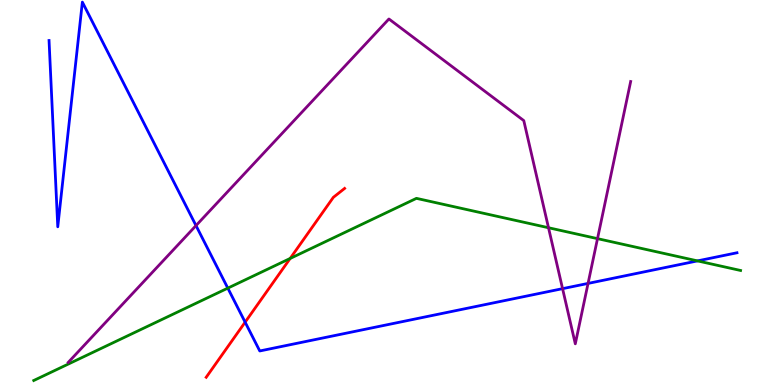[{'lines': ['blue', 'red'], 'intersections': [{'x': 3.16, 'y': 1.63}]}, {'lines': ['green', 'red'], 'intersections': [{'x': 3.74, 'y': 3.29}]}, {'lines': ['purple', 'red'], 'intersections': []}, {'lines': ['blue', 'green'], 'intersections': [{'x': 2.94, 'y': 2.52}, {'x': 9.0, 'y': 3.22}]}, {'lines': ['blue', 'purple'], 'intersections': [{'x': 2.53, 'y': 4.14}, {'x': 7.26, 'y': 2.5}, {'x': 7.59, 'y': 2.64}]}, {'lines': ['green', 'purple'], 'intersections': [{'x': 7.08, 'y': 4.08}, {'x': 7.71, 'y': 3.8}]}]